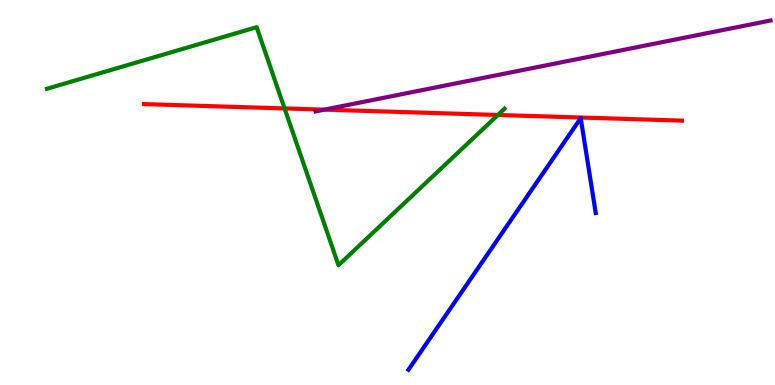[{'lines': ['blue', 'red'], 'intersections': []}, {'lines': ['green', 'red'], 'intersections': [{'x': 3.67, 'y': 7.18}, {'x': 6.42, 'y': 7.01}]}, {'lines': ['purple', 'red'], 'intersections': [{'x': 4.19, 'y': 7.15}]}, {'lines': ['blue', 'green'], 'intersections': []}, {'lines': ['blue', 'purple'], 'intersections': []}, {'lines': ['green', 'purple'], 'intersections': []}]